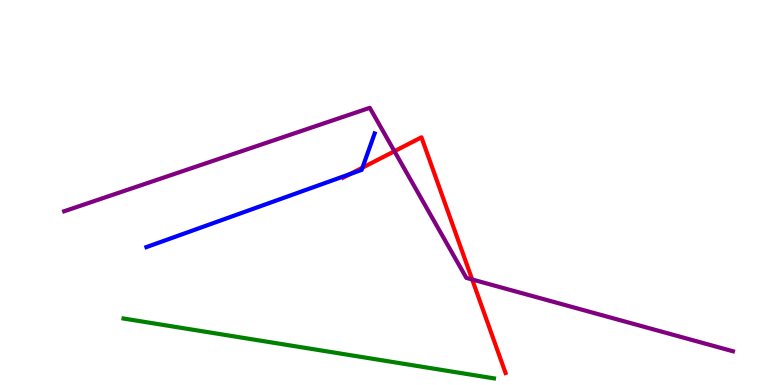[{'lines': ['blue', 'red'], 'intersections': [{'x': 4.52, 'y': 5.48}, {'x': 4.68, 'y': 5.64}]}, {'lines': ['green', 'red'], 'intersections': []}, {'lines': ['purple', 'red'], 'intersections': [{'x': 5.09, 'y': 6.07}, {'x': 6.09, 'y': 2.74}]}, {'lines': ['blue', 'green'], 'intersections': []}, {'lines': ['blue', 'purple'], 'intersections': []}, {'lines': ['green', 'purple'], 'intersections': []}]